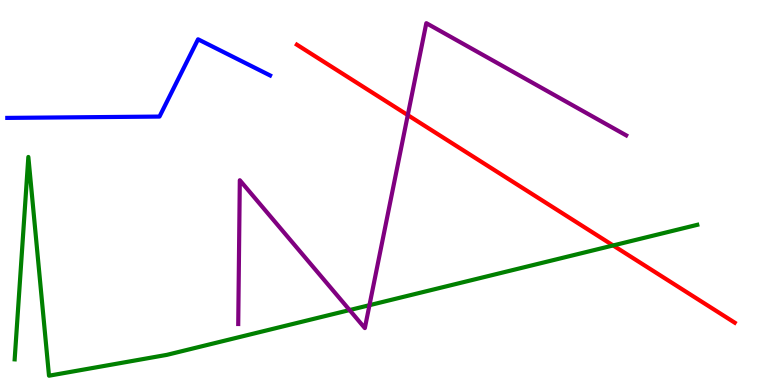[{'lines': ['blue', 'red'], 'intersections': []}, {'lines': ['green', 'red'], 'intersections': [{'x': 7.91, 'y': 3.62}]}, {'lines': ['purple', 'red'], 'intersections': [{'x': 5.26, 'y': 7.01}]}, {'lines': ['blue', 'green'], 'intersections': []}, {'lines': ['blue', 'purple'], 'intersections': []}, {'lines': ['green', 'purple'], 'intersections': [{'x': 4.51, 'y': 1.95}, {'x': 4.77, 'y': 2.07}]}]